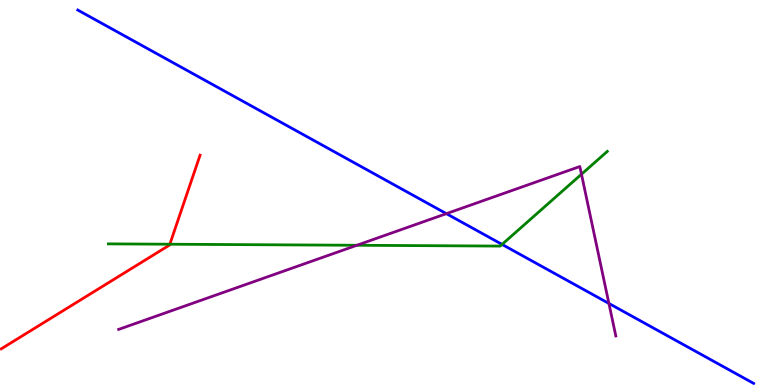[{'lines': ['blue', 'red'], 'intersections': []}, {'lines': ['green', 'red'], 'intersections': [{'x': 2.19, 'y': 3.66}]}, {'lines': ['purple', 'red'], 'intersections': []}, {'lines': ['blue', 'green'], 'intersections': [{'x': 6.48, 'y': 3.65}]}, {'lines': ['blue', 'purple'], 'intersections': [{'x': 5.76, 'y': 4.45}, {'x': 7.86, 'y': 2.12}]}, {'lines': ['green', 'purple'], 'intersections': [{'x': 4.6, 'y': 3.63}, {'x': 7.5, 'y': 5.47}]}]